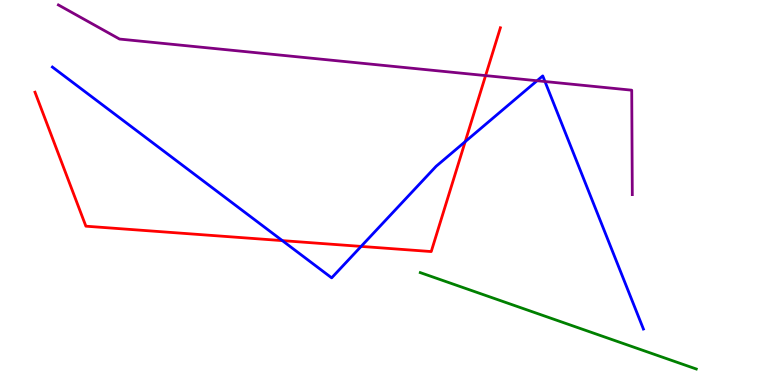[{'lines': ['blue', 'red'], 'intersections': [{'x': 3.64, 'y': 3.75}, {'x': 4.66, 'y': 3.6}, {'x': 6.0, 'y': 6.32}]}, {'lines': ['green', 'red'], 'intersections': []}, {'lines': ['purple', 'red'], 'intersections': [{'x': 6.27, 'y': 8.04}]}, {'lines': ['blue', 'green'], 'intersections': []}, {'lines': ['blue', 'purple'], 'intersections': [{'x': 6.93, 'y': 7.9}, {'x': 7.03, 'y': 7.88}]}, {'lines': ['green', 'purple'], 'intersections': []}]